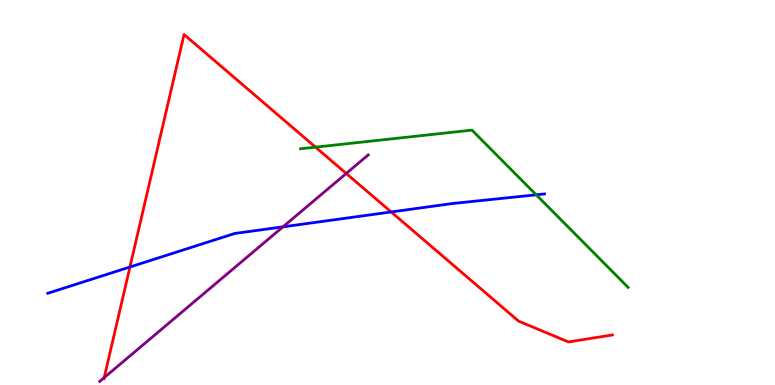[{'lines': ['blue', 'red'], 'intersections': [{'x': 1.68, 'y': 3.06}, {'x': 5.05, 'y': 4.49}]}, {'lines': ['green', 'red'], 'intersections': [{'x': 4.07, 'y': 6.18}]}, {'lines': ['purple', 'red'], 'intersections': [{'x': 1.34, 'y': 0.191}, {'x': 4.47, 'y': 5.49}]}, {'lines': ['blue', 'green'], 'intersections': [{'x': 6.92, 'y': 4.94}]}, {'lines': ['blue', 'purple'], 'intersections': [{'x': 3.65, 'y': 4.11}]}, {'lines': ['green', 'purple'], 'intersections': []}]